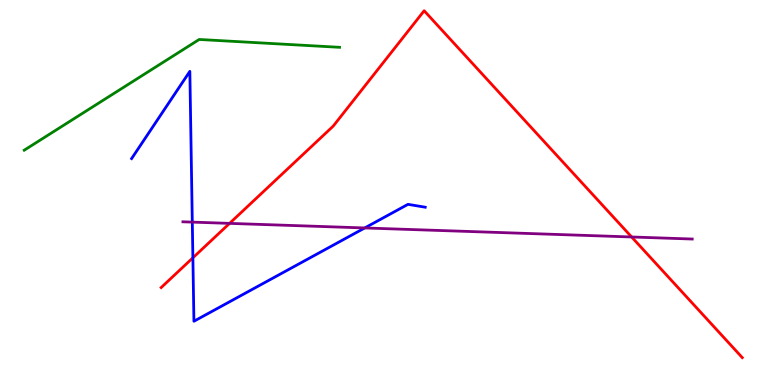[{'lines': ['blue', 'red'], 'intersections': [{'x': 2.49, 'y': 3.3}]}, {'lines': ['green', 'red'], 'intersections': []}, {'lines': ['purple', 'red'], 'intersections': [{'x': 2.96, 'y': 4.2}, {'x': 8.15, 'y': 3.84}]}, {'lines': ['blue', 'green'], 'intersections': []}, {'lines': ['blue', 'purple'], 'intersections': [{'x': 2.48, 'y': 4.23}, {'x': 4.71, 'y': 4.08}]}, {'lines': ['green', 'purple'], 'intersections': []}]